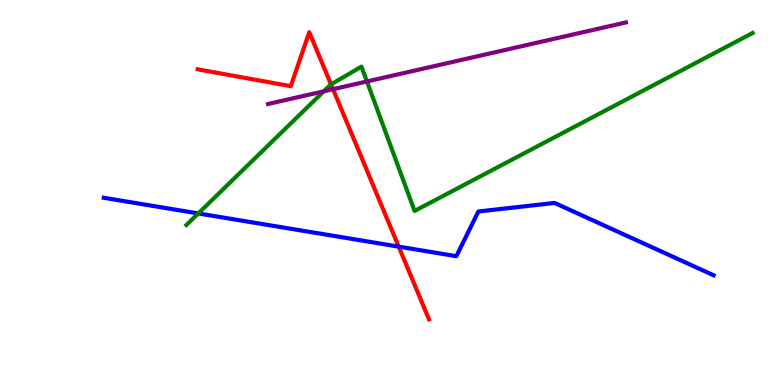[{'lines': ['blue', 'red'], 'intersections': [{'x': 5.14, 'y': 3.59}]}, {'lines': ['green', 'red'], 'intersections': [{'x': 4.27, 'y': 7.81}]}, {'lines': ['purple', 'red'], 'intersections': [{'x': 4.3, 'y': 7.68}]}, {'lines': ['blue', 'green'], 'intersections': [{'x': 2.56, 'y': 4.46}]}, {'lines': ['blue', 'purple'], 'intersections': []}, {'lines': ['green', 'purple'], 'intersections': [{'x': 4.18, 'y': 7.63}, {'x': 4.73, 'y': 7.88}]}]